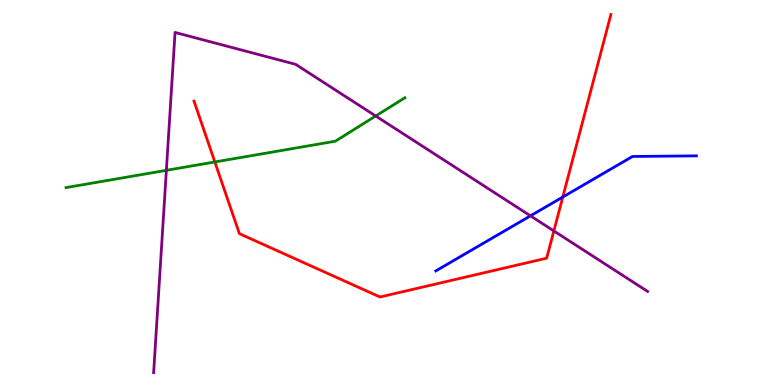[{'lines': ['blue', 'red'], 'intersections': [{'x': 7.26, 'y': 4.88}]}, {'lines': ['green', 'red'], 'intersections': [{'x': 2.77, 'y': 5.79}]}, {'lines': ['purple', 'red'], 'intersections': [{'x': 7.15, 'y': 4.0}]}, {'lines': ['blue', 'green'], 'intersections': []}, {'lines': ['blue', 'purple'], 'intersections': [{'x': 6.84, 'y': 4.39}]}, {'lines': ['green', 'purple'], 'intersections': [{'x': 2.15, 'y': 5.58}, {'x': 4.85, 'y': 6.99}]}]